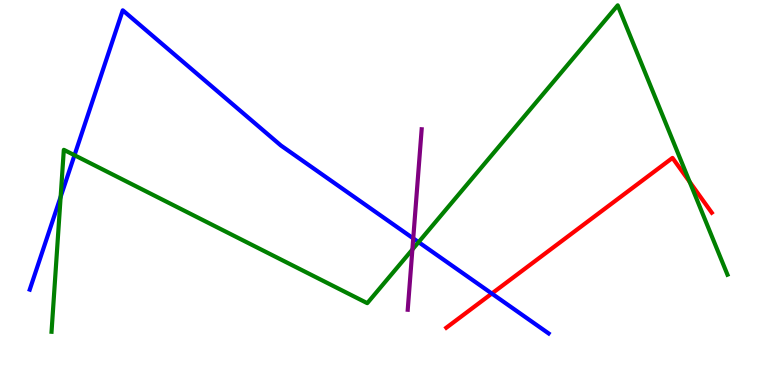[{'lines': ['blue', 'red'], 'intersections': [{'x': 6.35, 'y': 2.38}]}, {'lines': ['green', 'red'], 'intersections': [{'x': 8.9, 'y': 5.28}]}, {'lines': ['purple', 'red'], 'intersections': []}, {'lines': ['blue', 'green'], 'intersections': [{'x': 0.783, 'y': 4.89}, {'x': 0.961, 'y': 5.97}, {'x': 5.4, 'y': 3.71}]}, {'lines': ['blue', 'purple'], 'intersections': [{'x': 5.33, 'y': 3.81}]}, {'lines': ['green', 'purple'], 'intersections': [{'x': 5.32, 'y': 3.52}]}]